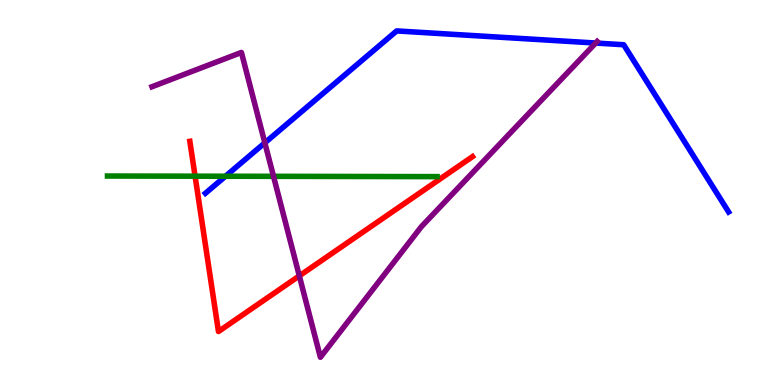[{'lines': ['blue', 'red'], 'intersections': []}, {'lines': ['green', 'red'], 'intersections': [{'x': 2.52, 'y': 5.42}]}, {'lines': ['purple', 'red'], 'intersections': [{'x': 3.86, 'y': 2.83}]}, {'lines': ['blue', 'green'], 'intersections': [{'x': 2.91, 'y': 5.42}]}, {'lines': ['blue', 'purple'], 'intersections': [{'x': 3.42, 'y': 6.29}, {'x': 7.69, 'y': 8.88}]}, {'lines': ['green', 'purple'], 'intersections': [{'x': 3.53, 'y': 5.42}]}]